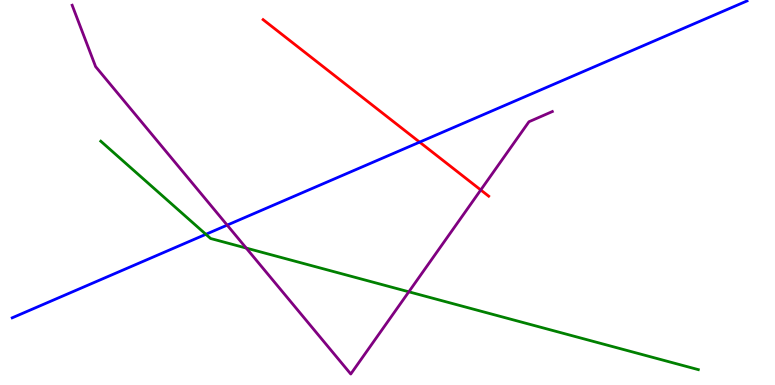[{'lines': ['blue', 'red'], 'intersections': [{'x': 5.41, 'y': 6.31}]}, {'lines': ['green', 'red'], 'intersections': []}, {'lines': ['purple', 'red'], 'intersections': [{'x': 6.2, 'y': 5.07}]}, {'lines': ['blue', 'green'], 'intersections': [{'x': 2.66, 'y': 3.91}]}, {'lines': ['blue', 'purple'], 'intersections': [{'x': 2.93, 'y': 4.15}]}, {'lines': ['green', 'purple'], 'intersections': [{'x': 3.18, 'y': 3.56}, {'x': 5.28, 'y': 2.42}]}]